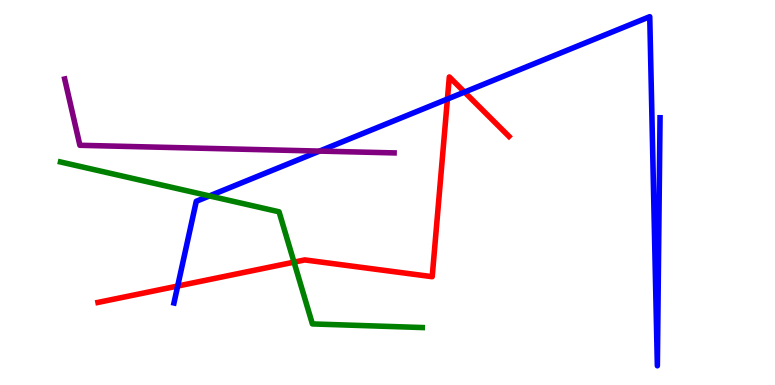[{'lines': ['blue', 'red'], 'intersections': [{'x': 2.29, 'y': 2.57}, {'x': 5.77, 'y': 7.43}, {'x': 5.99, 'y': 7.61}]}, {'lines': ['green', 'red'], 'intersections': [{'x': 3.79, 'y': 3.19}]}, {'lines': ['purple', 'red'], 'intersections': []}, {'lines': ['blue', 'green'], 'intersections': [{'x': 2.7, 'y': 4.91}]}, {'lines': ['blue', 'purple'], 'intersections': [{'x': 4.12, 'y': 6.08}]}, {'lines': ['green', 'purple'], 'intersections': []}]